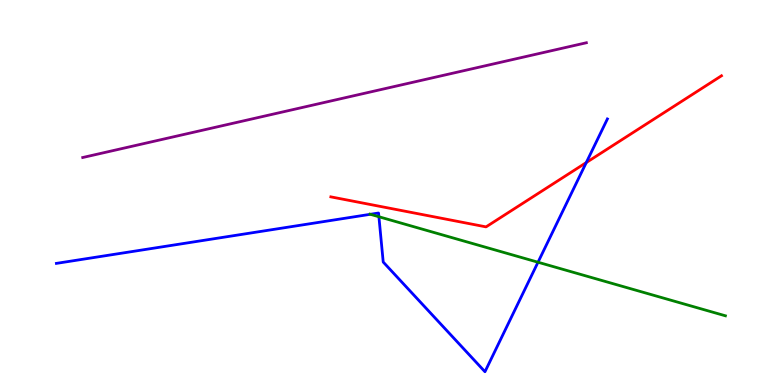[{'lines': ['blue', 'red'], 'intersections': [{'x': 7.56, 'y': 5.78}]}, {'lines': ['green', 'red'], 'intersections': []}, {'lines': ['purple', 'red'], 'intersections': []}, {'lines': ['blue', 'green'], 'intersections': [{'x': 4.78, 'y': 4.43}, {'x': 4.89, 'y': 4.37}, {'x': 6.94, 'y': 3.19}]}, {'lines': ['blue', 'purple'], 'intersections': []}, {'lines': ['green', 'purple'], 'intersections': []}]